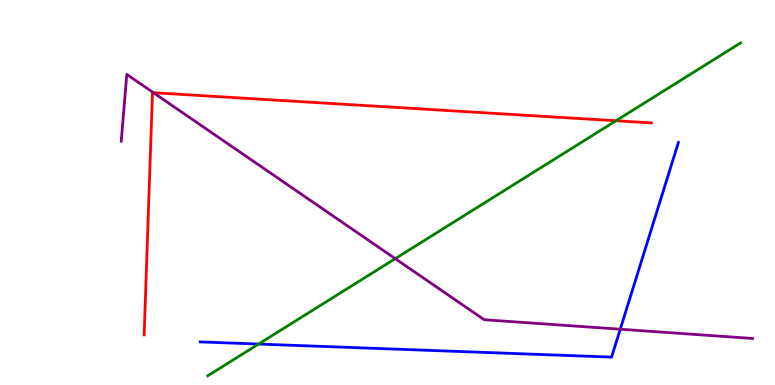[{'lines': ['blue', 'red'], 'intersections': []}, {'lines': ['green', 'red'], 'intersections': [{'x': 7.95, 'y': 6.86}]}, {'lines': ['purple', 'red'], 'intersections': [{'x': 1.98, 'y': 7.59}]}, {'lines': ['blue', 'green'], 'intersections': [{'x': 3.34, 'y': 1.06}]}, {'lines': ['blue', 'purple'], 'intersections': [{'x': 8.0, 'y': 1.45}]}, {'lines': ['green', 'purple'], 'intersections': [{'x': 5.1, 'y': 3.28}]}]